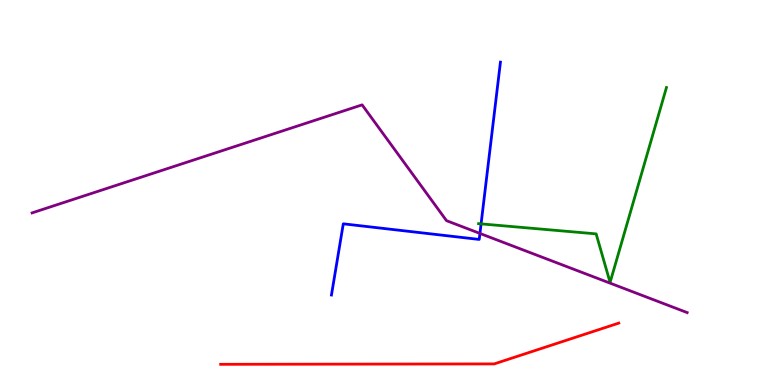[{'lines': ['blue', 'red'], 'intersections': []}, {'lines': ['green', 'red'], 'intersections': []}, {'lines': ['purple', 'red'], 'intersections': []}, {'lines': ['blue', 'green'], 'intersections': [{'x': 6.21, 'y': 4.19}]}, {'lines': ['blue', 'purple'], 'intersections': [{'x': 6.19, 'y': 3.94}]}, {'lines': ['green', 'purple'], 'intersections': []}]